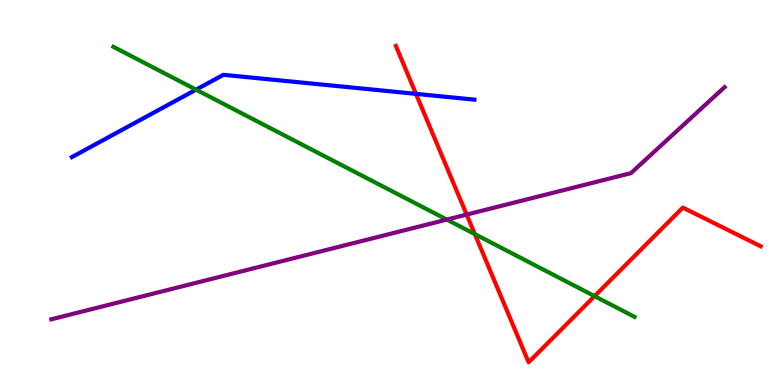[{'lines': ['blue', 'red'], 'intersections': [{'x': 5.37, 'y': 7.56}]}, {'lines': ['green', 'red'], 'intersections': [{'x': 6.13, 'y': 3.92}, {'x': 7.67, 'y': 2.31}]}, {'lines': ['purple', 'red'], 'intersections': [{'x': 6.02, 'y': 4.43}]}, {'lines': ['blue', 'green'], 'intersections': [{'x': 2.53, 'y': 7.67}]}, {'lines': ['blue', 'purple'], 'intersections': []}, {'lines': ['green', 'purple'], 'intersections': [{'x': 5.77, 'y': 4.3}]}]